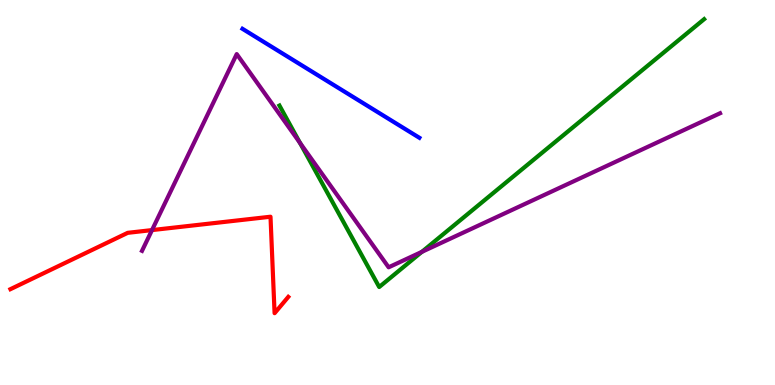[{'lines': ['blue', 'red'], 'intersections': []}, {'lines': ['green', 'red'], 'intersections': []}, {'lines': ['purple', 'red'], 'intersections': [{'x': 1.96, 'y': 4.02}]}, {'lines': ['blue', 'green'], 'intersections': []}, {'lines': ['blue', 'purple'], 'intersections': []}, {'lines': ['green', 'purple'], 'intersections': [{'x': 3.87, 'y': 6.29}, {'x': 5.44, 'y': 3.46}]}]